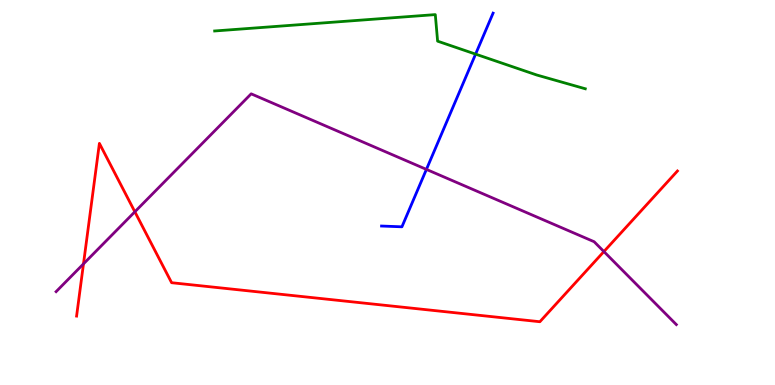[{'lines': ['blue', 'red'], 'intersections': []}, {'lines': ['green', 'red'], 'intersections': []}, {'lines': ['purple', 'red'], 'intersections': [{'x': 1.08, 'y': 3.15}, {'x': 1.74, 'y': 4.5}, {'x': 7.79, 'y': 3.47}]}, {'lines': ['blue', 'green'], 'intersections': [{'x': 6.14, 'y': 8.59}]}, {'lines': ['blue', 'purple'], 'intersections': [{'x': 5.5, 'y': 5.6}]}, {'lines': ['green', 'purple'], 'intersections': []}]